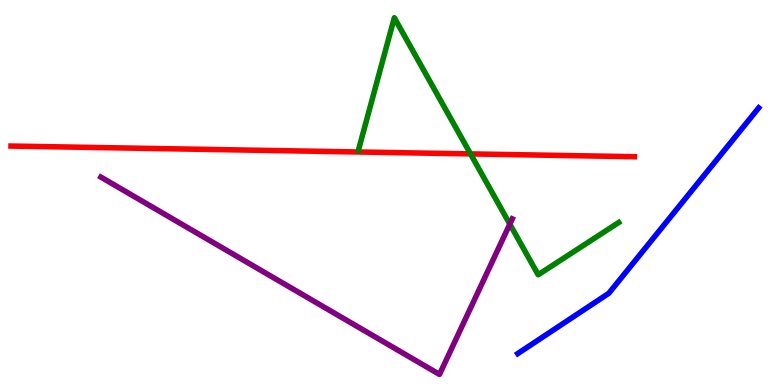[{'lines': ['blue', 'red'], 'intersections': []}, {'lines': ['green', 'red'], 'intersections': [{'x': 6.07, 'y': 6.0}]}, {'lines': ['purple', 'red'], 'intersections': []}, {'lines': ['blue', 'green'], 'intersections': []}, {'lines': ['blue', 'purple'], 'intersections': []}, {'lines': ['green', 'purple'], 'intersections': [{'x': 6.58, 'y': 4.18}]}]